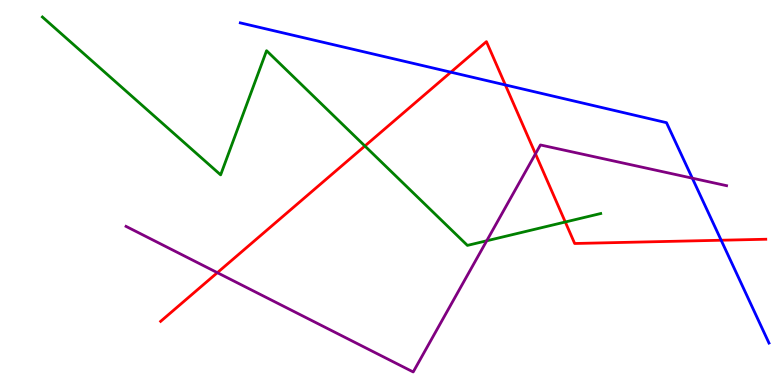[{'lines': ['blue', 'red'], 'intersections': [{'x': 5.82, 'y': 8.13}, {'x': 6.52, 'y': 7.79}, {'x': 9.31, 'y': 3.76}]}, {'lines': ['green', 'red'], 'intersections': [{'x': 4.71, 'y': 6.21}, {'x': 7.29, 'y': 4.23}]}, {'lines': ['purple', 'red'], 'intersections': [{'x': 2.8, 'y': 2.92}, {'x': 6.91, 'y': 6.0}]}, {'lines': ['blue', 'green'], 'intersections': []}, {'lines': ['blue', 'purple'], 'intersections': [{'x': 8.93, 'y': 5.37}]}, {'lines': ['green', 'purple'], 'intersections': [{'x': 6.28, 'y': 3.75}]}]